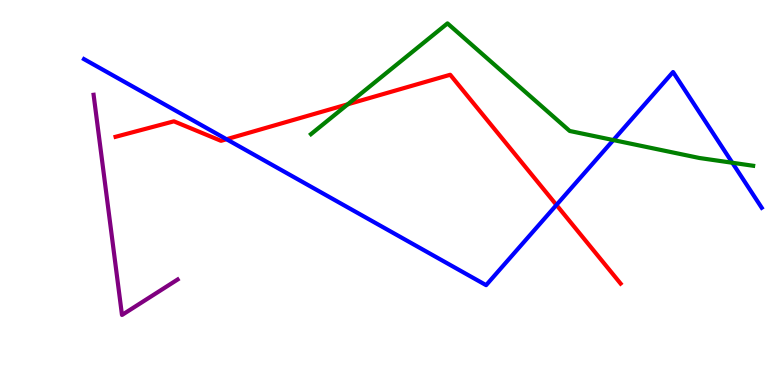[{'lines': ['blue', 'red'], 'intersections': [{'x': 2.92, 'y': 6.38}, {'x': 7.18, 'y': 4.68}]}, {'lines': ['green', 'red'], 'intersections': [{'x': 4.49, 'y': 7.29}]}, {'lines': ['purple', 'red'], 'intersections': []}, {'lines': ['blue', 'green'], 'intersections': [{'x': 7.91, 'y': 6.36}, {'x': 9.45, 'y': 5.77}]}, {'lines': ['blue', 'purple'], 'intersections': []}, {'lines': ['green', 'purple'], 'intersections': []}]